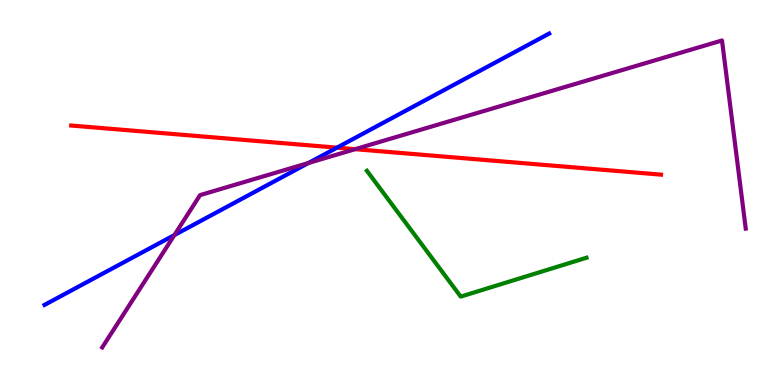[{'lines': ['blue', 'red'], 'intersections': [{'x': 4.35, 'y': 6.16}]}, {'lines': ['green', 'red'], 'intersections': []}, {'lines': ['purple', 'red'], 'intersections': [{'x': 4.58, 'y': 6.13}]}, {'lines': ['blue', 'green'], 'intersections': []}, {'lines': ['blue', 'purple'], 'intersections': [{'x': 2.25, 'y': 3.89}, {'x': 3.98, 'y': 5.77}]}, {'lines': ['green', 'purple'], 'intersections': []}]